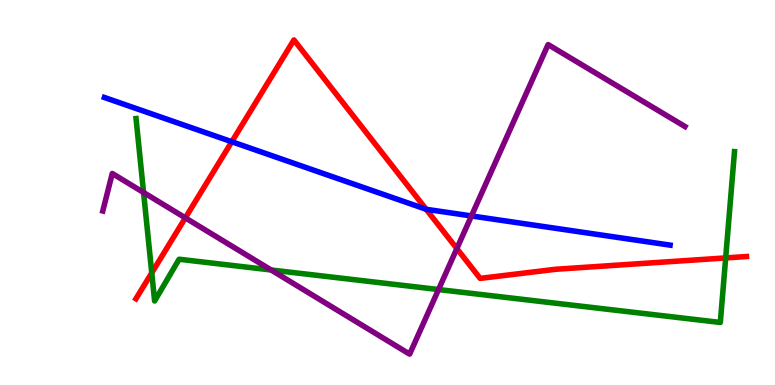[{'lines': ['blue', 'red'], 'intersections': [{'x': 2.99, 'y': 6.32}, {'x': 5.5, 'y': 4.56}]}, {'lines': ['green', 'red'], 'intersections': [{'x': 1.96, 'y': 2.91}, {'x': 9.36, 'y': 3.3}]}, {'lines': ['purple', 'red'], 'intersections': [{'x': 2.39, 'y': 4.34}, {'x': 5.89, 'y': 3.54}]}, {'lines': ['blue', 'green'], 'intersections': []}, {'lines': ['blue', 'purple'], 'intersections': [{'x': 6.08, 'y': 4.39}]}, {'lines': ['green', 'purple'], 'intersections': [{'x': 1.85, 'y': 5.0}, {'x': 3.5, 'y': 2.99}, {'x': 5.66, 'y': 2.48}]}]